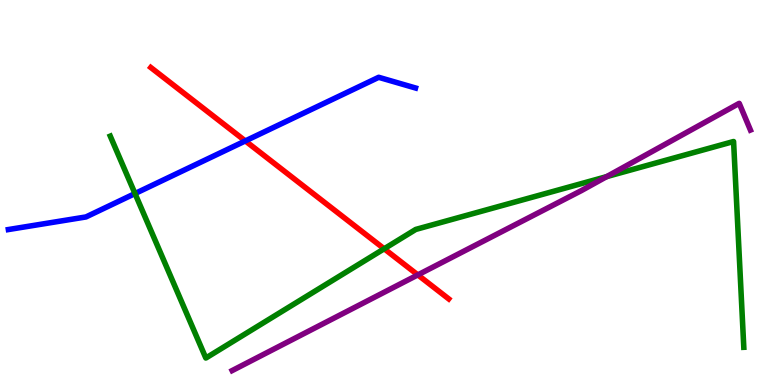[{'lines': ['blue', 'red'], 'intersections': [{'x': 3.17, 'y': 6.34}]}, {'lines': ['green', 'red'], 'intersections': [{'x': 4.96, 'y': 3.54}]}, {'lines': ['purple', 'red'], 'intersections': [{'x': 5.39, 'y': 2.86}]}, {'lines': ['blue', 'green'], 'intersections': [{'x': 1.74, 'y': 4.97}]}, {'lines': ['blue', 'purple'], 'intersections': []}, {'lines': ['green', 'purple'], 'intersections': [{'x': 7.83, 'y': 5.41}]}]